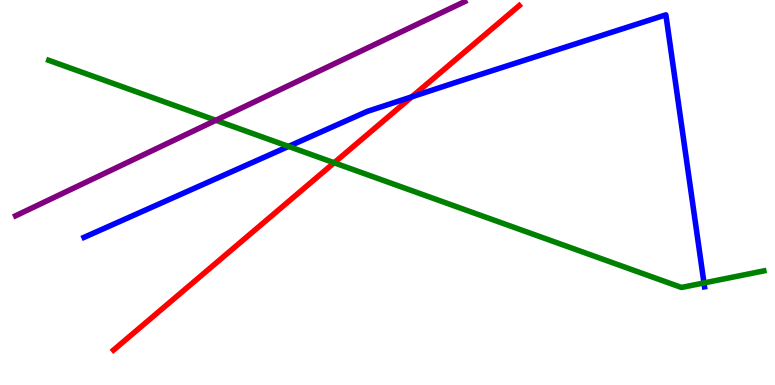[{'lines': ['blue', 'red'], 'intersections': [{'x': 5.31, 'y': 7.49}]}, {'lines': ['green', 'red'], 'intersections': [{'x': 4.31, 'y': 5.77}]}, {'lines': ['purple', 'red'], 'intersections': []}, {'lines': ['blue', 'green'], 'intersections': [{'x': 3.72, 'y': 6.2}, {'x': 9.08, 'y': 2.65}]}, {'lines': ['blue', 'purple'], 'intersections': []}, {'lines': ['green', 'purple'], 'intersections': [{'x': 2.78, 'y': 6.88}]}]